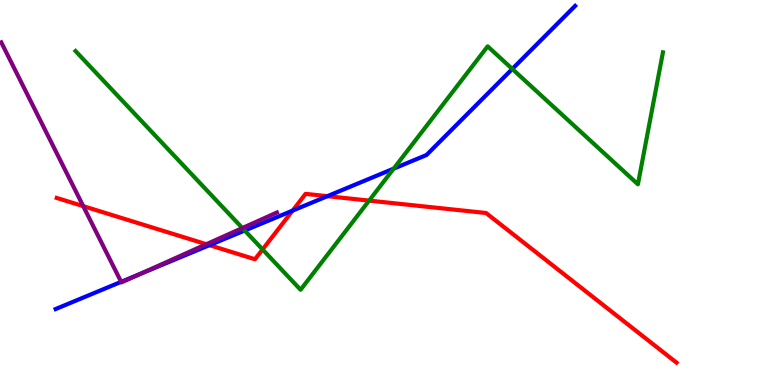[{'lines': ['blue', 'red'], 'intersections': [{'x': 2.7, 'y': 3.63}, {'x': 3.78, 'y': 4.53}, {'x': 4.22, 'y': 4.9}]}, {'lines': ['green', 'red'], 'intersections': [{'x': 3.39, 'y': 3.52}, {'x': 4.76, 'y': 4.79}]}, {'lines': ['purple', 'red'], 'intersections': [{'x': 1.07, 'y': 4.65}, {'x': 2.66, 'y': 3.66}]}, {'lines': ['blue', 'green'], 'intersections': [{'x': 3.16, 'y': 4.01}, {'x': 5.08, 'y': 5.62}, {'x': 6.61, 'y': 8.21}]}, {'lines': ['blue', 'purple'], 'intersections': [{'x': 1.56, 'y': 2.68}, {'x': 1.81, 'y': 2.89}]}, {'lines': ['green', 'purple'], 'intersections': [{'x': 3.13, 'y': 4.08}]}]